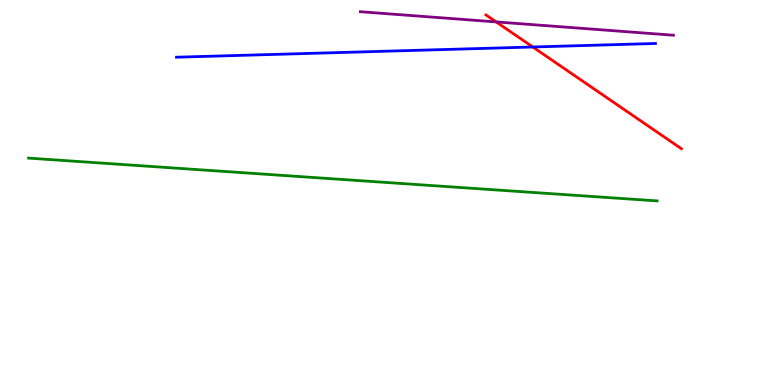[{'lines': ['blue', 'red'], 'intersections': [{'x': 6.87, 'y': 8.78}]}, {'lines': ['green', 'red'], 'intersections': []}, {'lines': ['purple', 'red'], 'intersections': [{'x': 6.4, 'y': 9.43}]}, {'lines': ['blue', 'green'], 'intersections': []}, {'lines': ['blue', 'purple'], 'intersections': []}, {'lines': ['green', 'purple'], 'intersections': []}]